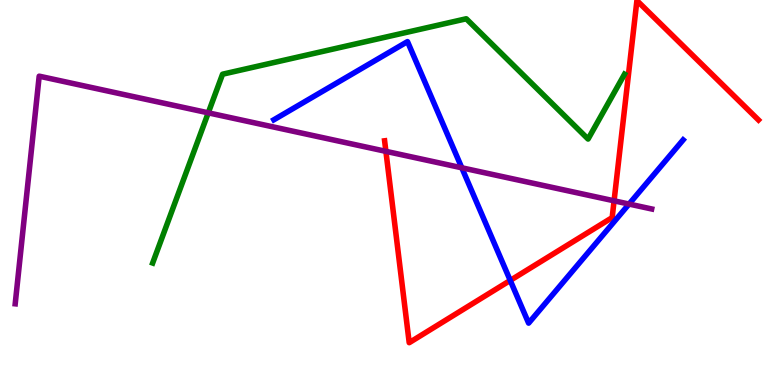[{'lines': ['blue', 'red'], 'intersections': [{'x': 6.58, 'y': 2.72}]}, {'lines': ['green', 'red'], 'intersections': []}, {'lines': ['purple', 'red'], 'intersections': [{'x': 4.98, 'y': 6.07}, {'x': 7.92, 'y': 4.78}]}, {'lines': ['blue', 'green'], 'intersections': []}, {'lines': ['blue', 'purple'], 'intersections': [{'x': 5.96, 'y': 5.64}, {'x': 8.12, 'y': 4.7}]}, {'lines': ['green', 'purple'], 'intersections': [{'x': 2.69, 'y': 7.07}]}]